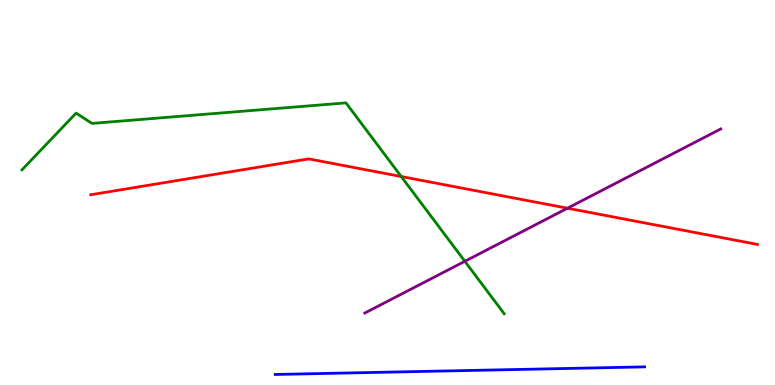[{'lines': ['blue', 'red'], 'intersections': []}, {'lines': ['green', 'red'], 'intersections': [{'x': 5.18, 'y': 5.42}]}, {'lines': ['purple', 'red'], 'intersections': [{'x': 7.32, 'y': 4.59}]}, {'lines': ['blue', 'green'], 'intersections': []}, {'lines': ['blue', 'purple'], 'intersections': []}, {'lines': ['green', 'purple'], 'intersections': [{'x': 6.0, 'y': 3.21}]}]